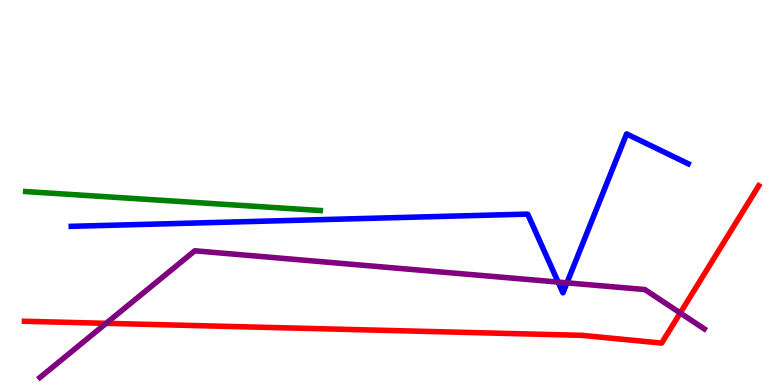[{'lines': ['blue', 'red'], 'intersections': []}, {'lines': ['green', 'red'], 'intersections': []}, {'lines': ['purple', 'red'], 'intersections': [{'x': 1.37, 'y': 1.6}, {'x': 8.78, 'y': 1.87}]}, {'lines': ['blue', 'green'], 'intersections': []}, {'lines': ['blue', 'purple'], 'intersections': [{'x': 7.2, 'y': 2.67}, {'x': 7.32, 'y': 2.65}]}, {'lines': ['green', 'purple'], 'intersections': []}]